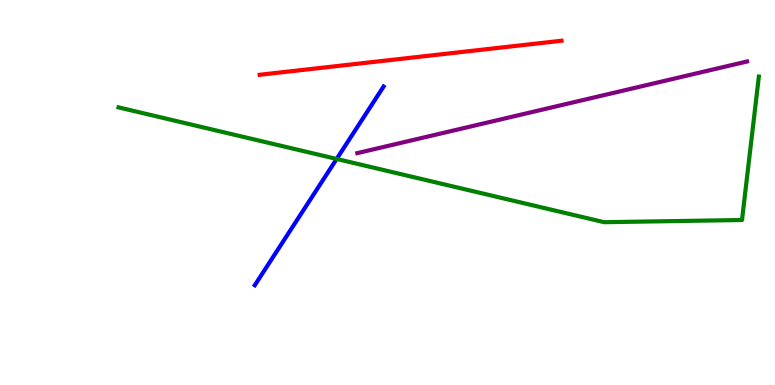[{'lines': ['blue', 'red'], 'intersections': []}, {'lines': ['green', 'red'], 'intersections': []}, {'lines': ['purple', 'red'], 'intersections': []}, {'lines': ['blue', 'green'], 'intersections': [{'x': 4.34, 'y': 5.87}]}, {'lines': ['blue', 'purple'], 'intersections': []}, {'lines': ['green', 'purple'], 'intersections': []}]